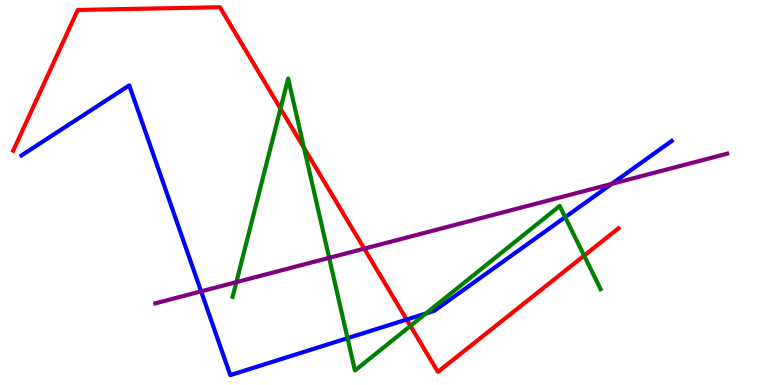[{'lines': ['blue', 'red'], 'intersections': [{'x': 5.25, 'y': 1.7}]}, {'lines': ['green', 'red'], 'intersections': [{'x': 3.62, 'y': 7.18}, {'x': 3.92, 'y': 6.16}, {'x': 5.3, 'y': 1.54}, {'x': 7.54, 'y': 3.36}]}, {'lines': ['purple', 'red'], 'intersections': [{'x': 4.7, 'y': 3.54}]}, {'lines': ['blue', 'green'], 'intersections': [{'x': 4.48, 'y': 1.22}, {'x': 5.5, 'y': 1.86}, {'x': 7.29, 'y': 4.36}]}, {'lines': ['blue', 'purple'], 'intersections': [{'x': 2.59, 'y': 2.43}, {'x': 7.89, 'y': 5.22}]}, {'lines': ['green', 'purple'], 'intersections': [{'x': 3.05, 'y': 2.67}, {'x': 4.25, 'y': 3.3}]}]